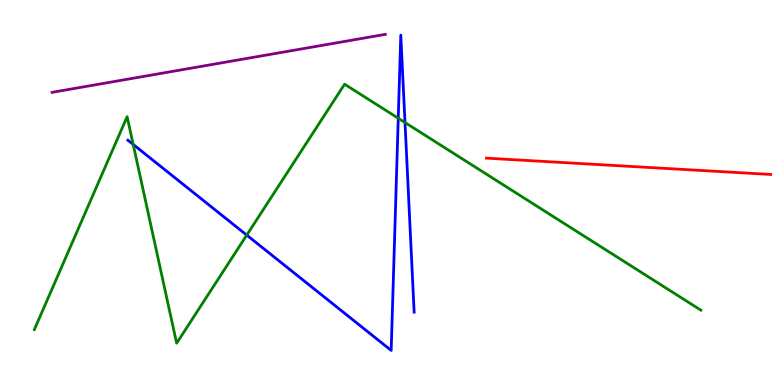[{'lines': ['blue', 'red'], 'intersections': []}, {'lines': ['green', 'red'], 'intersections': []}, {'lines': ['purple', 'red'], 'intersections': []}, {'lines': ['blue', 'green'], 'intersections': [{'x': 1.72, 'y': 6.25}, {'x': 3.18, 'y': 3.89}, {'x': 5.14, 'y': 6.93}, {'x': 5.23, 'y': 6.82}]}, {'lines': ['blue', 'purple'], 'intersections': []}, {'lines': ['green', 'purple'], 'intersections': []}]